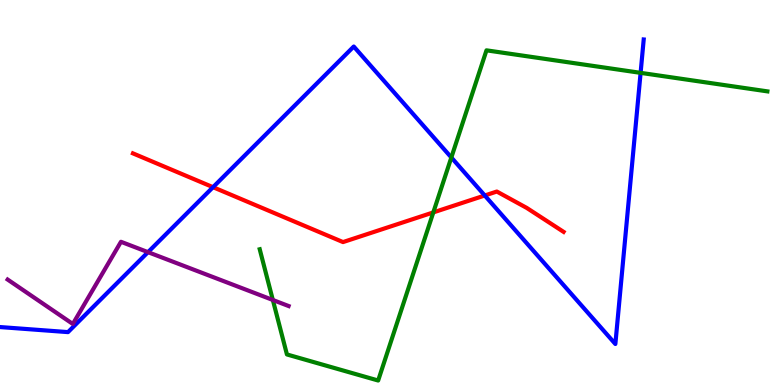[{'lines': ['blue', 'red'], 'intersections': [{'x': 2.75, 'y': 5.14}, {'x': 6.26, 'y': 4.92}]}, {'lines': ['green', 'red'], 'intersections': [{'x': 5.59, 'y': 4.48}]}, {'lines': ['purple', 'red'], 'intersections': []}, {'lines': ['blue', 'green'], 'intersections': [{'x': 5.82, 'y': 5.91}, {'x': 8.27, 'y': 8.11}]}, {'lines': ['blue', 'purple'], 'intersections': [{'x': 1.91, 'y': 3.45}]}, {'lines': ['green', 'purple'], 'intersections': [{'x': 3.52, 'y': 2.21}]}]